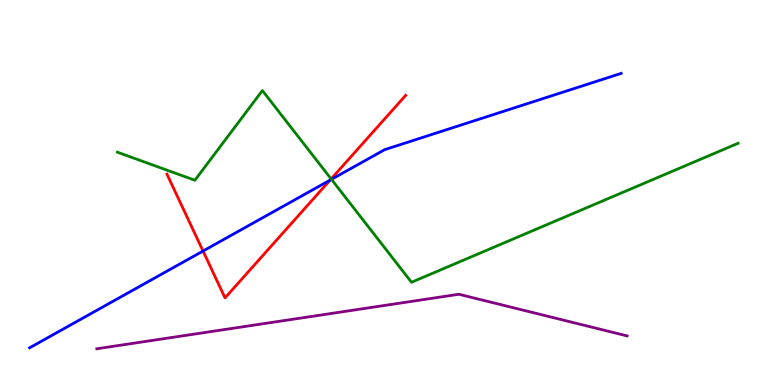[{'lines': ['blue', 'red'], 'intersections': [{'x': 2.62, 'y': 3.48}, {'x': 4.26, 'y': 5.32}]}, {'lines': ['green', 'red'], 'intersections': [{'x': 4.27, 'y': 5.35}]}, {'lines': ['purple', 'red'], 'intersections': []}, {'lines': ['blue', 'green'], 'intersections': [{'x': 4.28, 'y': 5.34}]}, {'lines': ['blue', 'purple'], 'intersections': []}, {'lines': ['green', 'purple'], 'intersections': []}]